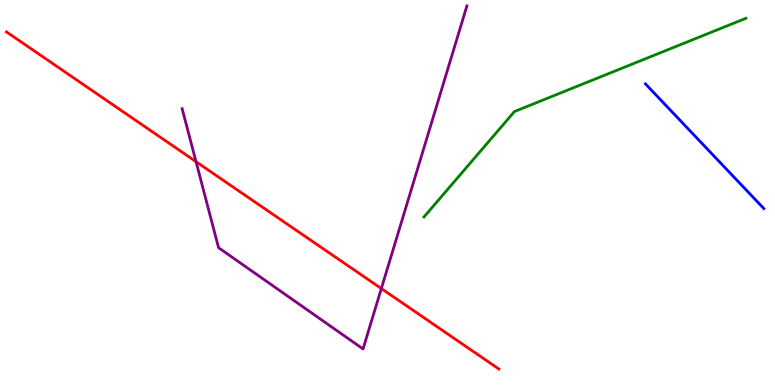[{'lines': ['blue', 'red'], 'intersections': []}, {'lines': ['green', 'red'], 'intersections': []}, {'lines': ['purple', 'red'], 'intersections': [{'x': 2.53, 'y': 5.8}, {'x': 4.92, 'y': 2.51}]}, {'lines': ['blue', 'green'], 'intersections': []}, {'lines': ['blue', 'purple'], 'intersections': []}, {'lines': ['green', 'purple'], 'intersections': []}]